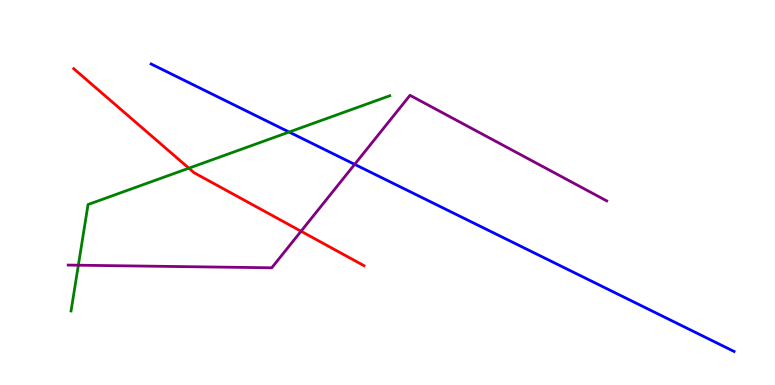[{'lines': ['blue', 'red'], 'intersections': []}, {'lines': ['green', 'red'], 'intersections': [{'x': 2.44, 'y': 5.63}]}, {'lines': ['purple', 'red'], 'intersections': [{'x': 3.88, 'y': 3.99}]}, {'lines': ['blue', 'green'], 'intersections': [{'x': 3.73, 'y': 6.57}]}, {'lines': ['blue', 'purple'], 'intersections': [{'x': 4.58, 'y': 5.73}]}, {'lines': ['green', 'purple'], 'intersections': [{'x': 1.01, 'y': 3.11}]}]